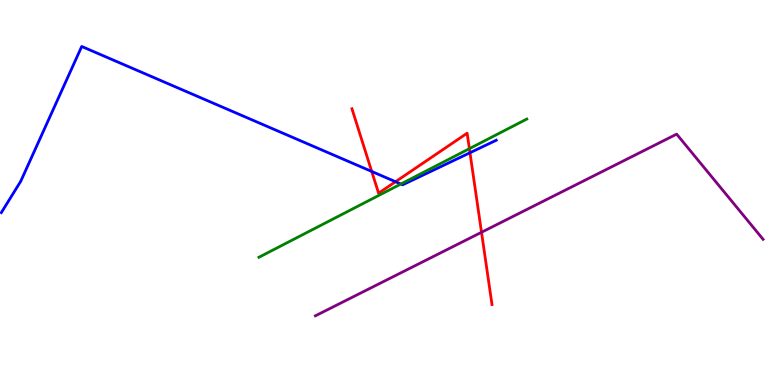[{'lines': ['blue', 'red'], 'intersections': [{'x': 4.8, 'y': 5.55}, {'x': 5.1, 'y': 5.28}, {'x': 6.06, 'y': 6.03}]}, {'lines': ['green', 'red'], 'intersections': [{'x': 6.06, 'y': 6.14}]}, {'lines': ['purple', 'red'], 'intersections': [{'x': 6.21, 'y': 3.97}]}, {'lines': ['blue', 'green'], 'intersections': [{'x': 5.17, 'y': 5.22}]}, {'lines': ['blue', 'purple'], 'intersections': []}, {'lines': ['green', 'purple'], 'intersections': []}]